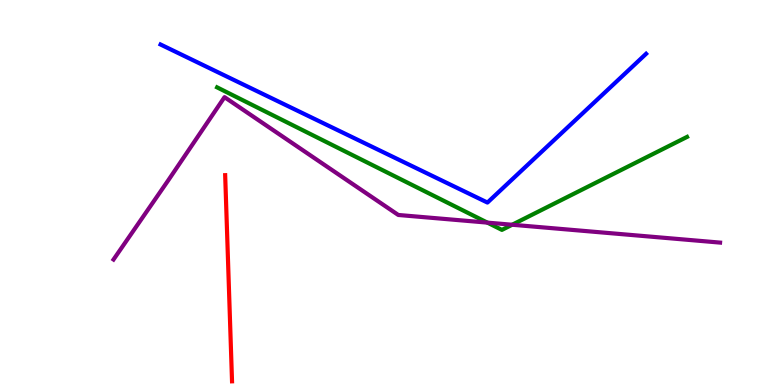[{'lines': ['blue', 'red'], 'intersections': []}, {'lines': ['green', 'red'], 'intersections': []}, {'lines': ['purple', 'red'], 'intersections': []}, {'lines': ['blue', 'green'], 'intersections': []}, {'lines': ['blue', 'purple'], 'intersections': []}, {'lines': ['green', 'purple'], 'intersections': [{'x': 6.29, 'y': 4.22}, {'x': 6.61, 'y': 4.16}]}]